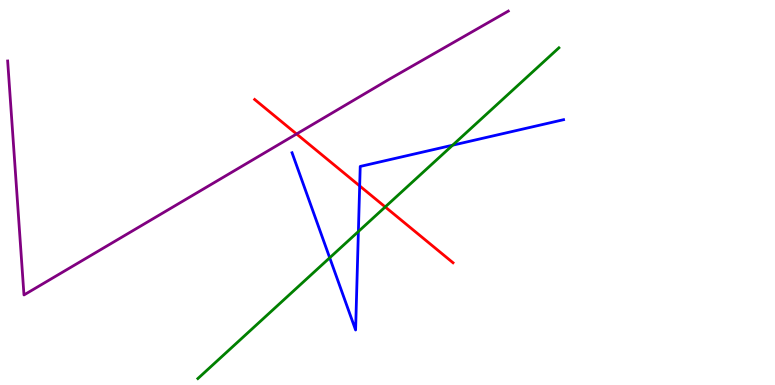[{'lines': ['blue', 'red'], 'intersections': [{'x': 4.64, 'y': 5.17}]}, {'lines': ['green', 'red'], 'intersections': [{'x': 4.97, 'y': 4.63}]}, {'lines': ['purple', 'red'], 'intersections': [{'x': 3.83, 'y': 6.52}]}, {'lines': ['blue', 'green'], 'intersections': [{'x': 4.25, 'y': 3.3}, {'x': 4.62, 'y': 3.99}, {'x': 5.84, 'y': 6.23}]}, {'lines': ['blue', 'purple'], 'intersections': []}, {'lines': ['green', 'purple'], 'intersections': []}]